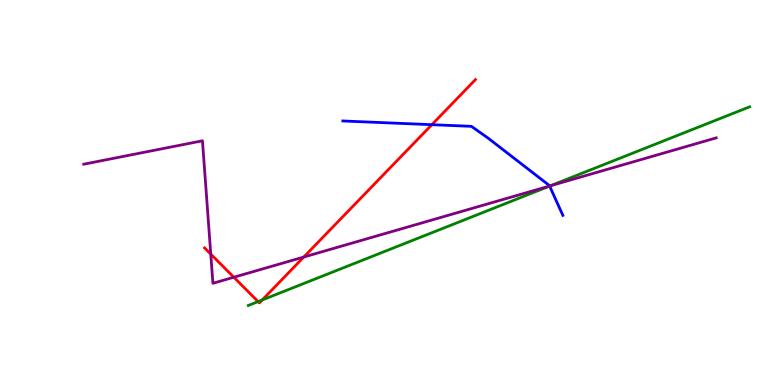[{'lines': ['blue', 'red'], 'intersections': [{'x': 5.57, 'y': 6.76}]}, {'lines': ['green', 'red'], 'intersections': [{'x': 3.33, 'y': 2.17}, {'x': 3.38, 'y': 2.21}]}, {'lines': ['purple', 'red'], 'intersections': [{'x': 2.72, 'y': 3.4}, {'x': 3.02, 'y': 2.8}, {'x': 3.92, 'y': 3.32}]}, {'lines': ['blue', 'green'], 'intersections': [{'x': 7.09, 'y': 5.17}]}, {'lines': ['blue', 'purple'], 'intersections': [{'x': 7.09, 'y': 5.17}]}, {'lines': ['green', 'purple'], 'intersections': [{'x': 7.1, 'y': 5.17}]}]